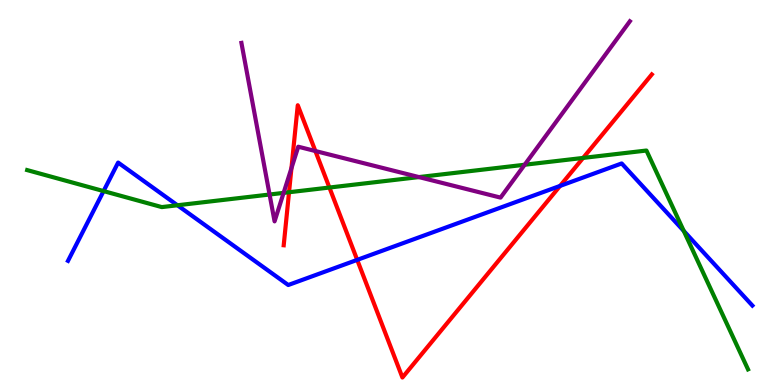[{'lines': ['blue', 'red'], 'intersections': [{'x': 4.61, 'y': 3.25}, {'x': 7.23, 'y': 5.17}]}, {'lines': ['green', 'red'], 'intersections': [{'x': 3.73, 'y': 5.01}, {'x': 4.25, 'y': 5.13}, {'x': 7.52, 'y': 5.9}]}, {'lines': ['purple', 'red'], 'intersections': [{'x': 3.76, 'y': 5.63}, {'x': 4.07, 'y': 6.08}]}, {'lines': ['blue', 'green'], 'intersections': [{'x': 1.34, 'y': 5.04}, {'x': 2.29, 'y': 4.67}, {'x': 8.82, 'y': 4.0}]}, {'lines': ['blue', 'purple'], 'intersections': []}, {'lines': ['green', 'purple'], 'intersections': [{'x': 3.48, 'y': 4.95}, {'x': 3.66, 'y': 4.99}, {'x': 5.41, 'y': 5.4}, {'x': 6.77, 'y': 5.72}]}]